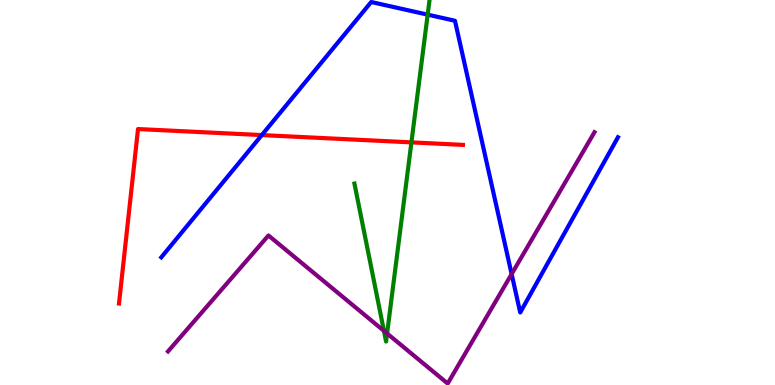[{'lines': ['blue', 'red'], 'intersections': [{'x': 3.38, 'y': 6.49}]}, {'lines': ['green', 'red'], 'intersections': [{'x': 5.31, 'y': 6.3}]}, {'lines': ['purple', 'red'], 'intersections': []}, {'lines': ['blue', 'green'], 'intersections': [{'x': 5.52, 'y': 9.62}]}, {'lines': ['blue', 'purple'], 'intersections': [{'x': 6.6, 'y': 2.88}]}, {'lines': ['green', 'purple'], 'intersections': [{'x': 4.95, 'y': 1.41}, {'x': 4.99, 'y': 1.34}]}]